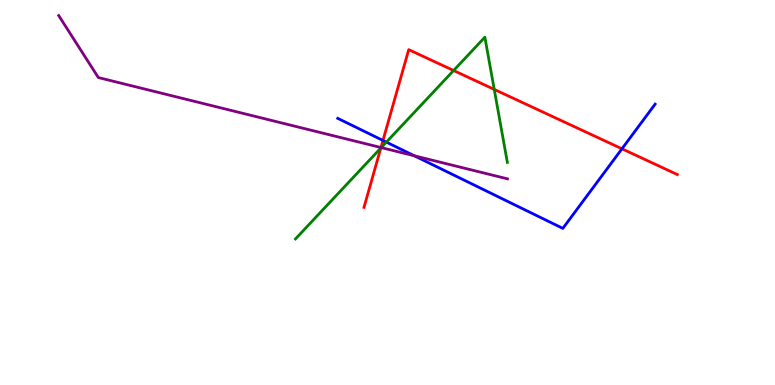[{'lines': ['blue', 'red'], 'intersections': [{'x': 4.94, 'y': 6.35}, {'x': 8.03, 'y': 6.14}]}, {'lines': ['green', 'red'], 'intersections': [{'x': 4.91, 'y': 6.15}, {'x': 5.85, 'y': 8.17}, {'x': 6.38, 'y': 7.68}]}, {'lines': ['purple', 'red'], 'intersections': [{'x': 4.92, 'y': 6.17}]}, {'lines': ['blue', 'green'], 'intersections': [{'x': 4.99, 'y': 6.31}]}, {'lines': ['blue', 'purple'], 'intersections': [{'x': 5.35, 'y': 5.95}]}, {'lines': ['green', 'purple'], 'intersections': [{'x': 4.92, 'y': 6.17}]}]